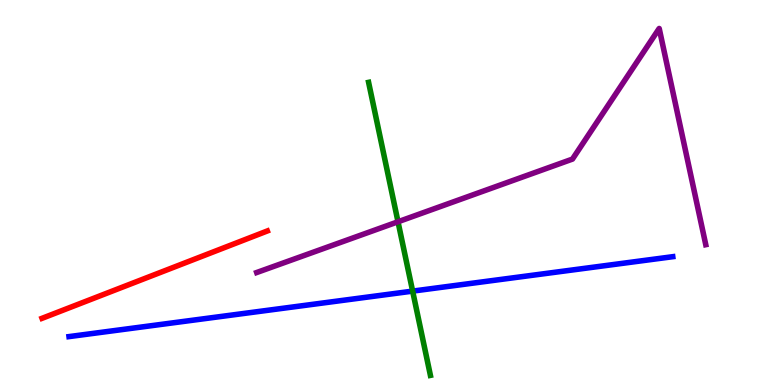[{'lines': ['blue', 'red'], 'intersections': []}, {'lines': ['green', 'red'], 'intersections': []}, {'lines': ['purple', 'red'], 'intersections': []}, {'lines': ['blue', 'green'], 'intersections': [{'x': 5.32, 'y': 2.44}]}, {'lines': ['blue', 'purple'], 'intersections': []}, {'lines': ['green', 'purple'], 'intersections': [{'x': 5.14, 'y': 4.24}]}]